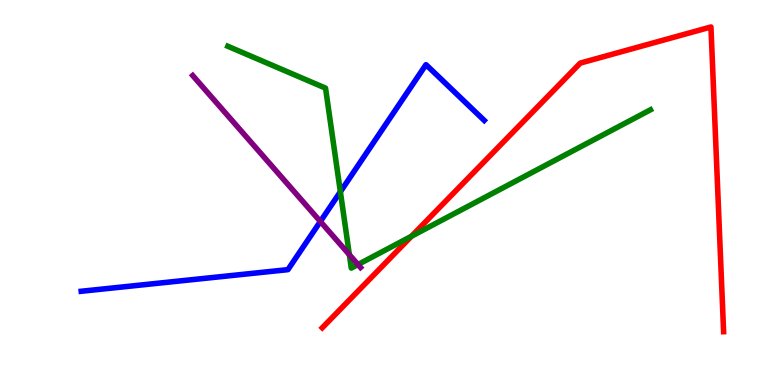[{'lines': ['blue', 'red'], 'intersections': []}, {'lines': ['green', 'red'], 'intersections': [{'x': 5.31, 'y': 3.86}]}, {'lines': ['purple', 'red'], 'intersections': []}, {'lines': ['blue', 'green'], 'intersections': [{'x': 4.39, 'y': 5.02}]}, {'lines': ['blue', 'purple'], 'intersections': [{'x': 4.13, 'y': 4.25}]}, {'lines': ['green', 'purple'], 'intersections': [{'x': 4.51, 'y': 3.38}, {'x': 4.62, 'y': 3.13}]}]